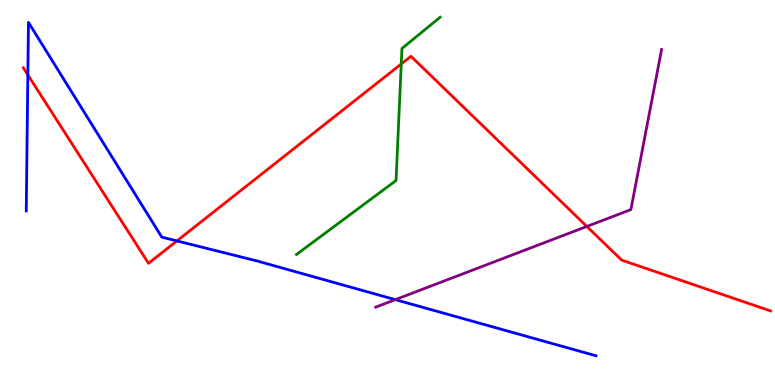[{'lines': ['blue', 'red'], 'intersections': [{'x': 0.359, 'y': 8.06}, {'x': 2.28, 'y': 3.74}]}, {'lines': ['green', 'red'], 'intersections': [{'x': 5.18, 'y': 8.34}]}, {'lines': ['purple', 'red'], 'intersections': [{'x': 7.57, 'y': 4.12}]}, {'lines': ['blue', 'green'], 'intersections': []}, {'lines': ['blue', 'purple'], 'intersections': [{'x': 5.1, 'y': 2.22}]}, {'lines': ['green', 'purple'], 'intersections': []}]